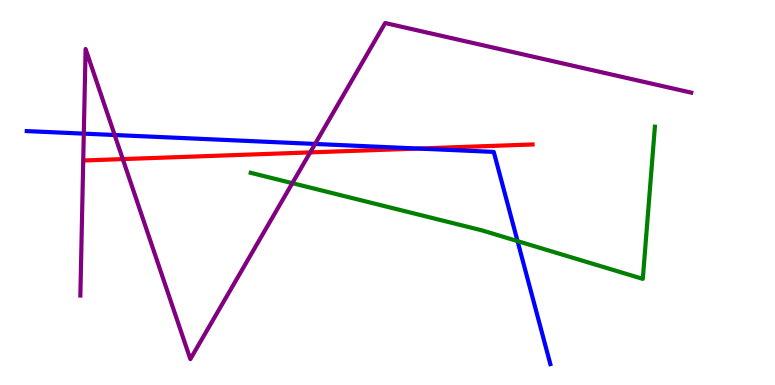[{'lines': ['blue', 'red'], 'intersections': [{'x': 5.4, 'y': 6.14}]}, {'lines': ['green', 'red'], 'intersections': []}, {'lines': ['purple', 'red'], 'intersections': [{'x': 1.58, 'y': 5.87}, {'x': 4.0, 'y': 6.04}]}, {'lines': ['blue', 'green'], 'intersections': [{'x': 6.68, 'y': 3.74}]}, {'lines': ['blue', 'purple'], 'intersections': [{'x': 1.08, 'y': 6.53}, {'x': 1.48, 'y': 6.49}, {'x': 4.07, 'y': 6.26}]}, {'lines': ['green', 'purple'], 'intersections': [{'x': 3.77, 'y': 5.24}]}]